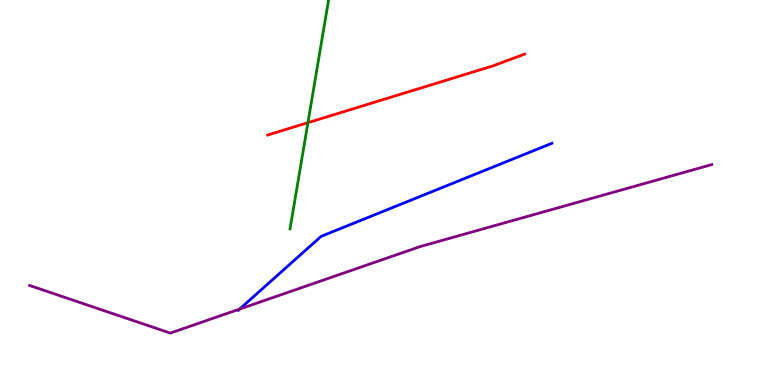[{'lines': ['blue', 'red'], 'intersections': []}, {'lines': ['green', 'red'], 'intersections': [{'x': 3.97, 'y': 6.81}]}, {'lines': ['purple', 'red'], 'intersections': []}, {'lines': ['blue', 'green'], 'intersections': []}, {'lines': ['blue', 'purple'], 'intersections': [{'x': 3.09, 'y': 1.97}]}, {'lines': ['green', 'purple'], 'intersections': []}]